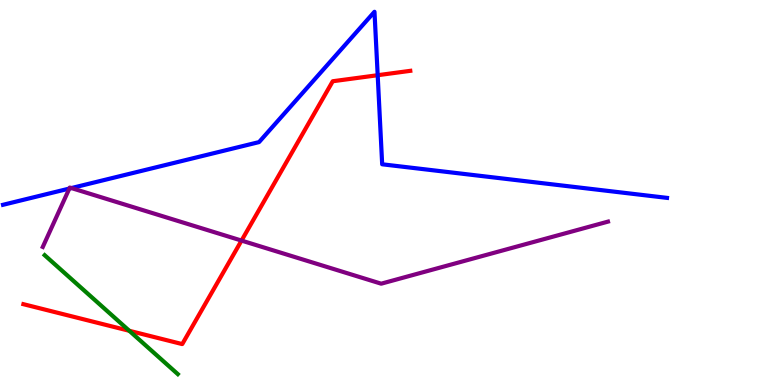[{'lines': ['blue', 'red'], 'intersections': [{'x': 4.87, 'y': 8.05}]}, {'lines': ['green', 'red'], 'intersections': [{'x': 1.67, 'y': 1.41}]}, {'lines': ['purple', 'red'], 'intersections': [{'x': 3.12, 'y': 3.75}]}, {'lines': ['blue', 'green'], 'intersections': []}, {'lines': ['blue', 'purple'], 'intersections': [{'x': 0.895, 'y': 5.1}, {'x': 0.921, 'y': 5.12}]}, {'lines': ['green', 'purple'], 'intersections': []}]